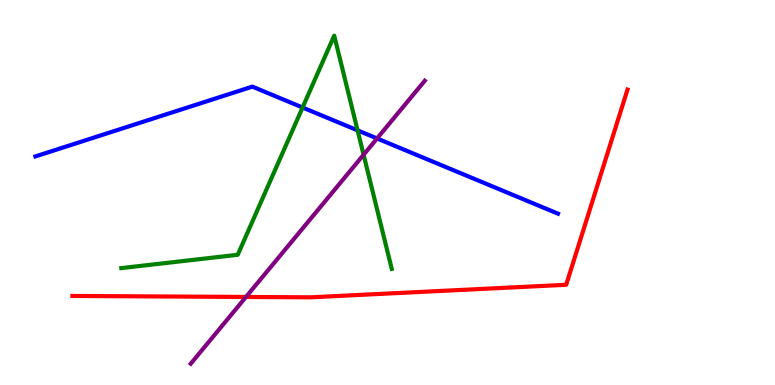[{'lines': ['blue', 'red'], 'intersections': []}, {'lines': ['green', 'red'], 'intersections': []}, {'lines': ['purple', 'red'], 'intersections': [{'x': 3.17, 'y': 2.29}]}, {'lines': ['blue', 'green'], 'intersections': [{'x': 3.9, 'y': 7.21}, {'x': 4.61, 'y': 6.61}]}, {'lines': ['blue', 'purple'], 'intersections': [{'x': 4.87, 'y': 6.4}]}, {'lines': ['green', 'purple'], 'intersections': [{'x': 4.69, 'y': 5.98}]}]